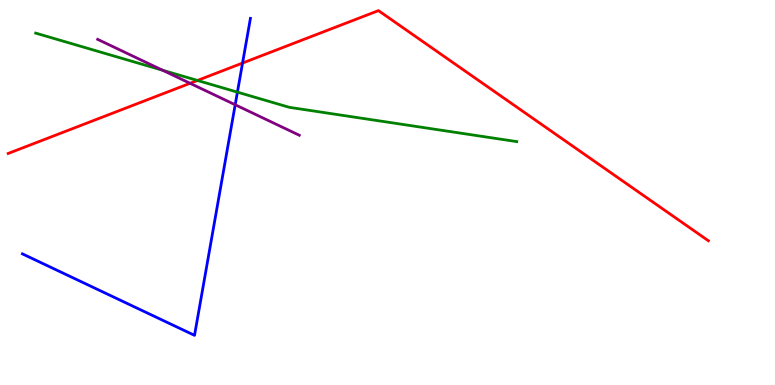[{'lines': ['blue', 'red'], 'intersections': [{'x': 3.13, 'y': 8.36}]}, {'lines': ['green', 'red'], 'intersections': [{'x': 2.55, 'y': 7.91}]}, {'lines': ['purple', 'red'], 'intersections': [{'x': 2.45, 'y': 7.84}]}, {'lines': ['blue', 'green'], 'intersections': [{'x': 3.06, 'y': 7.61}]}, {'lines': ['blue', 'purple'], 'intersections': [{'x': 3.03, 'y': 7.28}]}, {'lines': ['green', 'purple'], 'intersections': [{'x': 2.1, 'y': 8.17}]}]